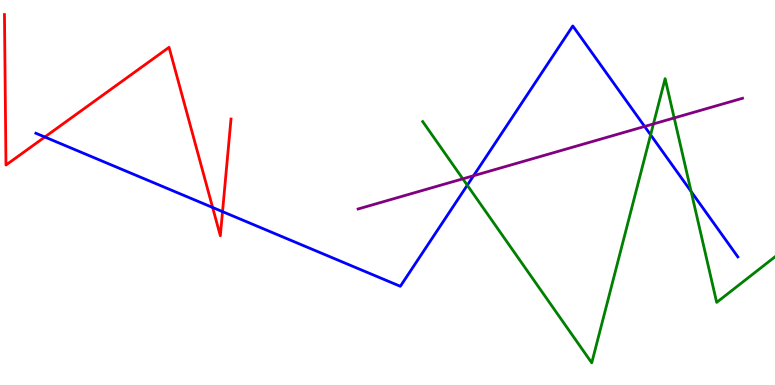[{'lines': ['blue', 'red'], 'intersections': [{'x': 0.578, 'y': 6.44}, {'x': 2.74, 'y': 4.61}, {'x': 2.87, 'y': 4.5}]}, {'lines': ['green', 'red'], 'intersections': []}, {'lines': ['purple', 'red'], 'intersections': []}, {'lines': ['blue', 'green'], 'intersections': [{'x': 6.03, 'y': 5.19}, {'x': 8.4, 'y': 6.5}, {'x': 8.92, 'y': 5.03}]}, {'lines': ['blue', 'purple'], 'intersections': [{'x': 6.11, 'y': 5.44}, {'x': 8.32, 'y': 6.72}]}, {'lines': ['green', 'purple'], 'intersections': [{'x': 5.97, 'y': 5.36}, {'x': 8.43, 'y': 6.78}, {'x': 8.7, 'y': 6.94}]}]